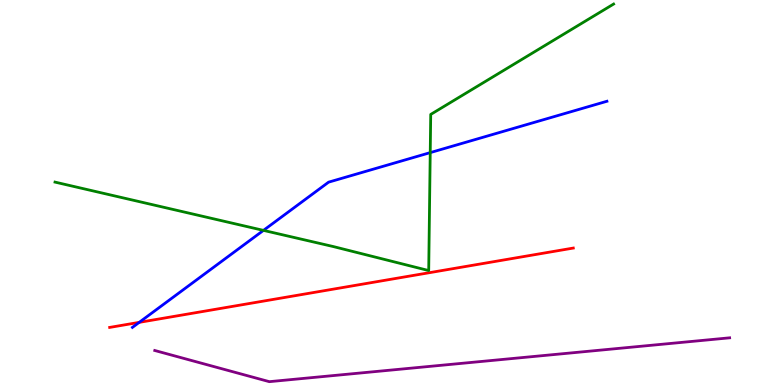[{'lines': ['blue', 'red'], 'intersections': [{'x': 1.8, 'y': 1.63}]}, {'lines': ['green', 'red'], 'intersections': []}, {'lines': ['purple', 'red'], 'intersections': []}, {'lines': ['blue', 'green'], 'intersections': [{'x': 3.4, 'y': 4.02}, {'x': 5.55, 'y': 6.04}]}, {'lines': ['blue', 'purple'], 'intersections': []}, {'lines': ['green', 'purple'], 'intersections': []}]